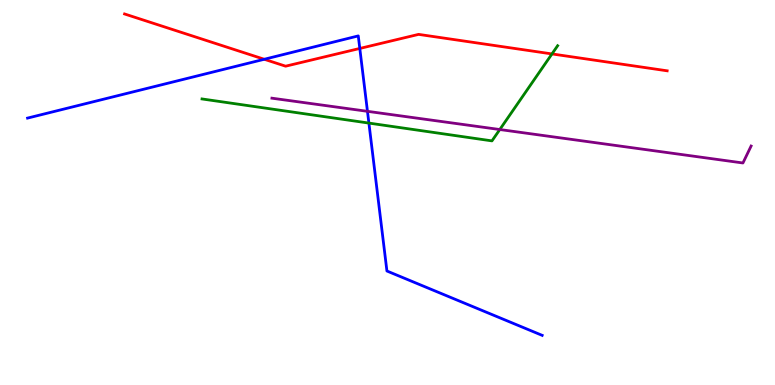[{'lines': ['blue', 'red'], 'intersections': [{'x': 3.41, 'y': 8.46}, {'x': 4.64, 'y': 8.74}]}, {'lines': ['green', 'red'], 'intersections': [{'x': 7.12, 'y': 8.6}]}, {'lines': ['purple', 'red'], 'intersections': []}, {'lines': ['blue', 'green'], 'intersections': [{'x': 4.76, 'y': 6.8}]}, {'lines': ['blue', 'purple'], 'intersections': [{'x': 4.74, 'y': 7.11}]}, {'lines': ['green', 'purple'], 'intersections': [{'x': 6.45, 'y': 6.64}]}]